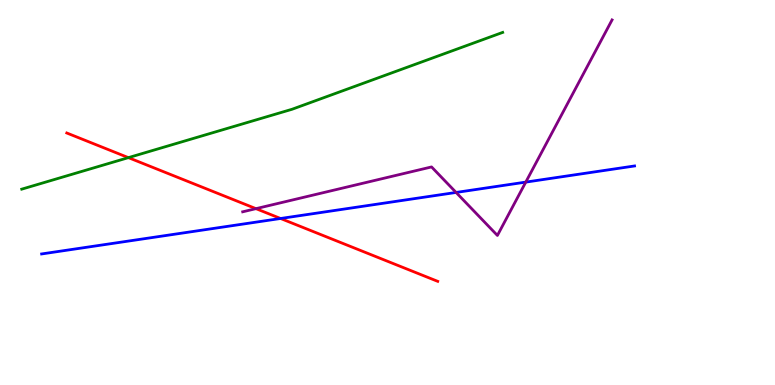[{'lines': ['blue', 'red'], 'intersections': [{'x': 3.62, 'y': 4.32}]}, {'lines': ['green', 'red'], 'intersections': [{'x': 1.66, 'y': 5.91}]}, {'lines': ['purple', 'red'], 'intersections': [{'x': 3.3, 'y': 4.58}]}, {'lines': ['blue', 'green'], 'intersections': []}, {'lines': ['blue', 'purple'], 'intersections': [{'x': 5.88, 'y': 5.0}, {'x': 6.78, 'y': 5.27}]}, {'lines': ['green', 'purple'], 'intersections': []}]